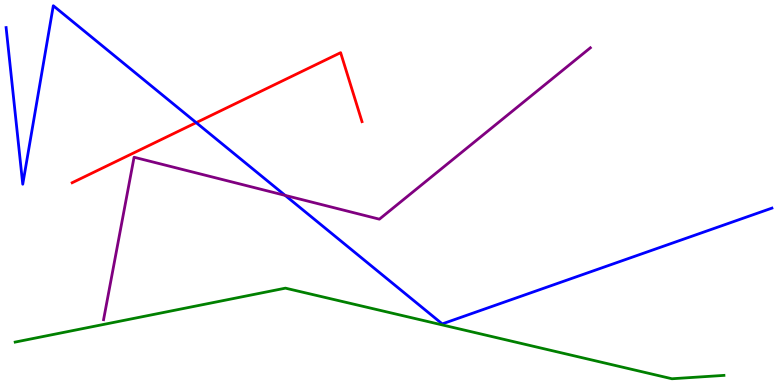[{'lines': ['blue', 'red'], 'intersections': [{'x': 2.53, 'y': 6.81}]}, {'lines': ['green', 'red'], 'intersections': []}, {'lines': ['purple', 'red'], 'intersections': []}, {'lines': ['blue', 'green'], 'intersections': []}, {'lines': ['blue', 'purple'], 'intersections': [{'x': 3.68, 'y': 4.93}]}, {'lines': ['green', 'purple'], 'intersections': []}]